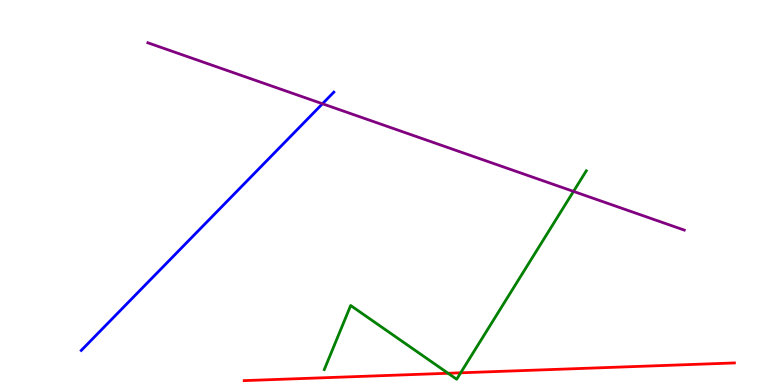[{'lines': ['blue', 'red'], 'intersections': []}, {'lines': ['green', 'red'], 'intersections': [{'x': 5.78, 'y': 0.305}, {'x': 5.94, 'y': 0.317}]}, {'lines': ['purple', 'red'], 'intersections': []}, {'lines': ['blue', 'green'], 'intersections': []}, {'lines': ['blue', 'purple'], 'intersections': [{'x': 4.16, 'y': 7.3}]}, {'lines': ['green', 'purple'], 'intersections': [{'x': 7.4, 'y': 5.03}]}]